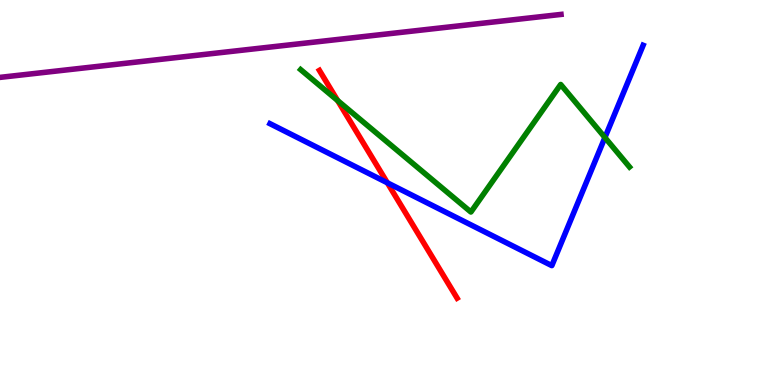[{'lines': ['blue', 'red'], 'intersections': [{'x': 5.0, 'y': 5.25}]}, {'lines': ['green', 'red'], 'intersections': [{'x': 4.36, 'y': 7.39}]}, {'lines': ['purple', 'red'], 'intersections': []}, {'lines': ['blue', 'green'], 'intersections': [{'x': 7.81, 'y': 6.43}]}, {'lines': ['blue', 'purple'], 'intersections': []}, {'lines': ['green', 'purple'], 'intersections': []}]